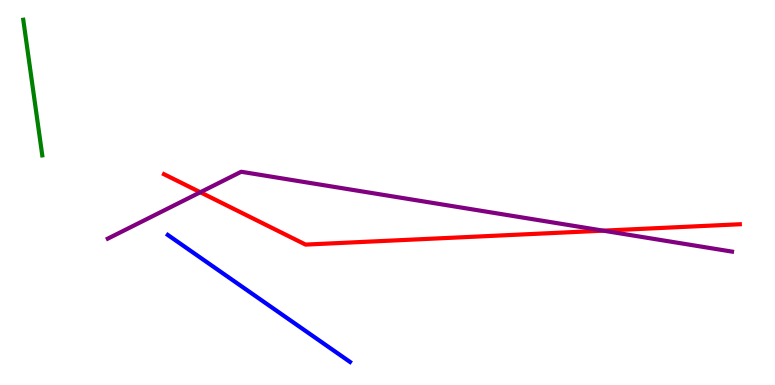[{'lines': ['blue', 'red'], 'intersections': []}, {'lines': ['green', 'red'], 'intersections': []}, {'lines': ['purple', 'red'], 'intersections': [{'x': 2.58, 'y': 5.01}, {'x': 7.78, 'y': 4.01}]}, {'lines': ['blue', 'green'], 'intersections': []}, {'lines': ['blue', 'purple'], 'intersections': []}, {'lines': ['green', 'purple'], 'intersections': []}]